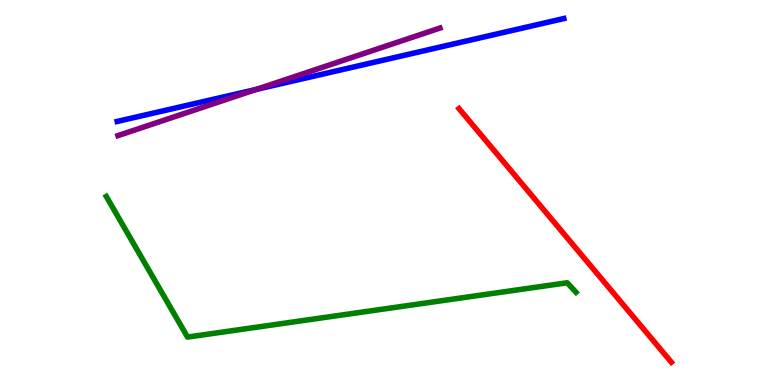[{'lines': ['blue', 'red'], 'intersections': []}, {'lines': ['green', 'red'], 'intersections': []}, {'lines': ['purple', 'red'], 'intersections': []}, {'lines': ['blue', 'green'], 'intersections': []}, {'lines': ['blue', 'purple'], 'intersections': [{'x': 3.31, 'y': 7.68}]}, {'lines': ['green', 'purple'], 'intersections': []}]